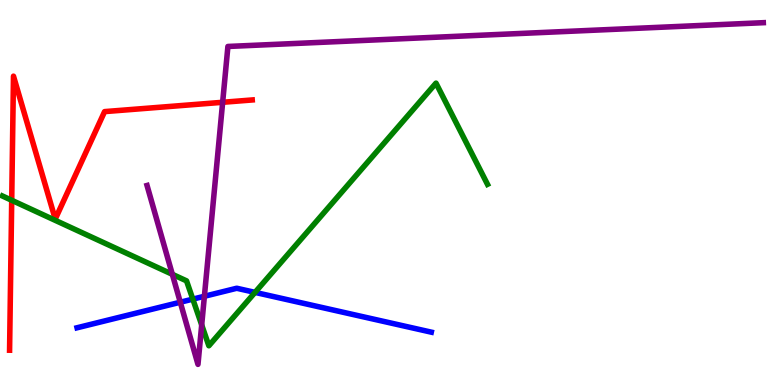[{'lines': ['blue', 'red'], 'intersections': []}, {'lines': ['green', 'red'], 'intersections': [{'x': 0.151, 'y': 4.8}]}, {'lines': ['purple', 'red'], 'intersections': [{'x': 2.87, 'y': 7.34}]}, {'lines': ['blue', 'green'], 'intersections': [{'x': 2.49, 'y': 2.23}, {'x': 3.29, 'y': 2.41}]}, {'lines': ['blue', 'purple'], 'intersections': [{'x': 2.33, 'y': 2.15}, {'x': 2.64, 'y': 2.3}]}, {'lines': ['green', 'purple'], 'intersections': [{'x': 2.22, 'y': 2.87}, {'x': 2.6, 'y': 1.56}]}]